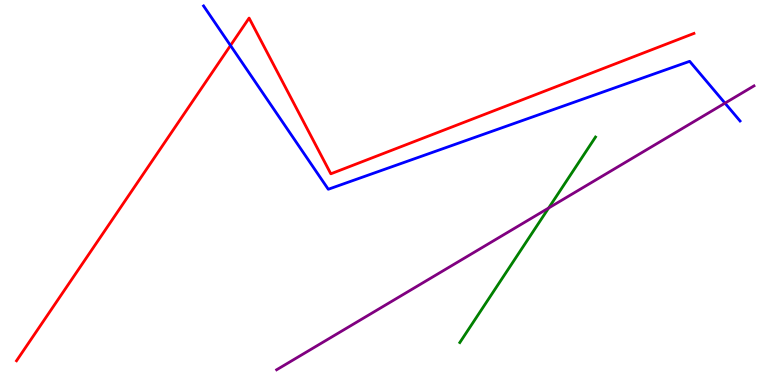[{'lines': ['blue', 'red'], 'intersections': [{'x': 2.97, 'y': 8.82}]}, {'lines': ['green', 'red'], 'intersections': []}, {'lines': ['purple', 'red'], 'intersections': []}, {'lines': ['blue', 'green'], 'intersections': []}, {'lines': ['blue', 'purple'], 'intersections': [{'x': 9.35, 'y': 7.32}]}, {'lines': ['green', 'purple'], 'intersections': [{'x': 7.08, 'y': 4.6}]}]